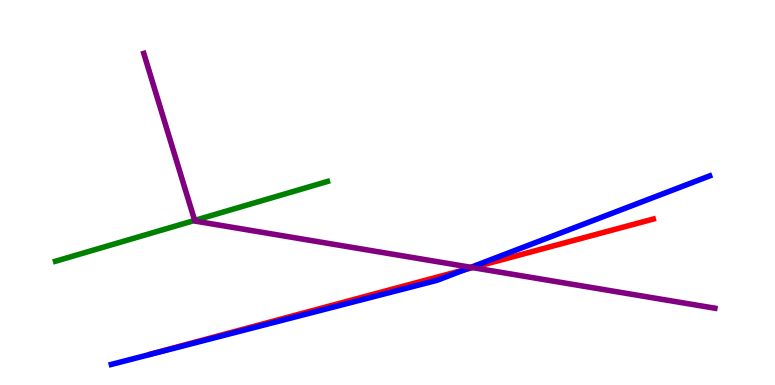[{'lines': ['blue', 'red'], 'intersections': [{'x': 5.99, 'y': 2.99}]}, {'lines': ['green', 'red'], 'intersections': []}, {'lines': ['purple', 'red'], 'intersections': [{'x': 6.1, 'y': 3.05}]}, {'lines': ['blue', 'green'], 'intersections': []}, {'lines': ['blue', 'purple'], 'intersections': [{'x': 6.08, 'y': 3.06}]}, {'lines': ['green', 'purple'], 'intersections': [{'x': 2.51, 'y': 4.27}]}]